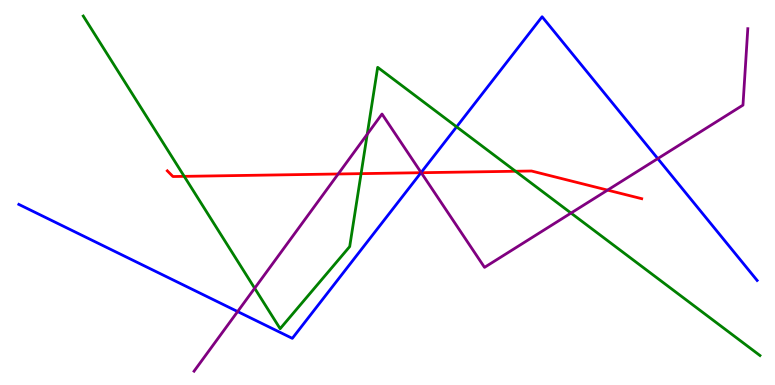[{'lines': ['blue', 'red'], 'intersections': [{'x': 5.43, 'y': 5.51}]}, {'lines': ['green', 'red'], 'intersections': [{'x': 2.38, 'y': 5.42}, {'x': 4.66, 'y': 5.49}, {'x': 6.65, 'y': 5.55}]}, {'lines': ['purple', 'red'], 'intersections': [{'x': 4.36, 'y': 5.48}, {'x': 5.44, 'y': 5.51}, {'x': 7.84, 'y': 5.06}]}, {'lines': ['blue', 'green'], 'intersections': [{'x': 5.89, 'y': 6.71}]}, {'lines': ['blue', 'purple'], 'intersections': [{'x': 3.07, 'y': 1.91}, {'x': 5.43, 'y': 5.52}, {'x': 8.49, 'y': 5.88}]}, {'lines': ['green', 'purple'], 'intersections': [{'x': 3.29, 'y': 2.51}, {'x': 4.74, 'y': 6.51}, {'x': 7.37, 'y': 4.47}]}]